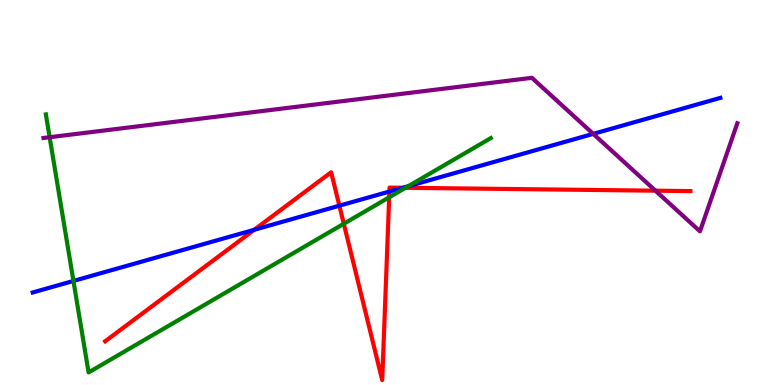[{'lines': ['blue', 'red'], 'intersections': [{'x': 3.28, 'y': 4.03}, {'x': 4.38, 'y': 4.66}, {'x': 5.02, 'y': 5.02}, {'x': 5.2, 'y': 5.12}]}, {'lines': ['green', 'red'], 'intersections': [{'x': 4.44, 'y': 4.19}, {'x': 5.02, 'y': 4.88}, {'x': 5.23, 'y': 5.12}]}, {'lines': ['purple', 'red'], 'intersections': [{'x': 8.46, 'y': 5.05}]}, {'lines': ['blue', 'green'], 'intersections': [{'x': 0.948, 'y': 2.7}, {'x': 5.27, 'y': 5.16}]}, {'lines': ['blue', 'purple'], 'intersections': [{'x': 7.65, 'y': 6.52}]}, {'lines': ['green', 'purple'], 'intersections': [{'x': 0.641, 'y': 6.44}]}]